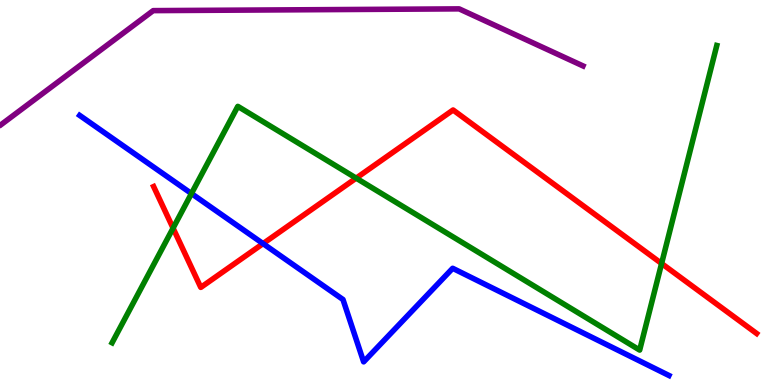[{'lines': ['blue', 'red'], 'intersections': [{'x': 3.39, 'y': 3.67}]}, {'lines': ['green', 'red'], 'intersections': [{'x': 2.23, 'y': 4.07}, {'x': 4.6, 'y': 5.37}, {'x': 8.54, 'y': 3.16}]}, {'lines': ['purple', 'red'], 'intersections': []}, {'lines': ['blue', 'green'], 'intersections': [{'x': 2.47, 'y': 4.97}]}, {'lines': ['blue', 'purple'], 'intersections': []}, {'lines': ['green', 'purple'], 'intersections': []}]